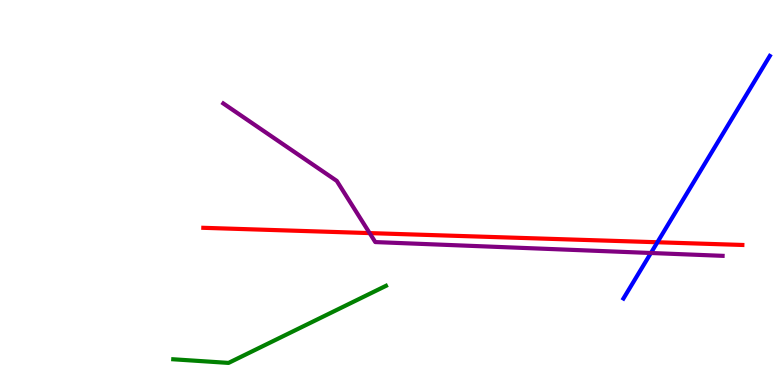[{'lines': ['blue', 'red'], 'intersections': [{'x': 8.48, 'y': 3.71}]}, {'lines': ['green', 'red'], 'intersections': []}, {'lines': ['purple', 'red'], 'intersections': [{'x': 4.77, 'y': 3.95}]}, {'lines': ['blue', 'green'], 'intersections': []}, {'lines': ['blue', 'purple'], 'intersections': [{'x': 8.4, 'y': 3.43}]}, {'lines': ['green', 'purple'], 'intersections': []}]